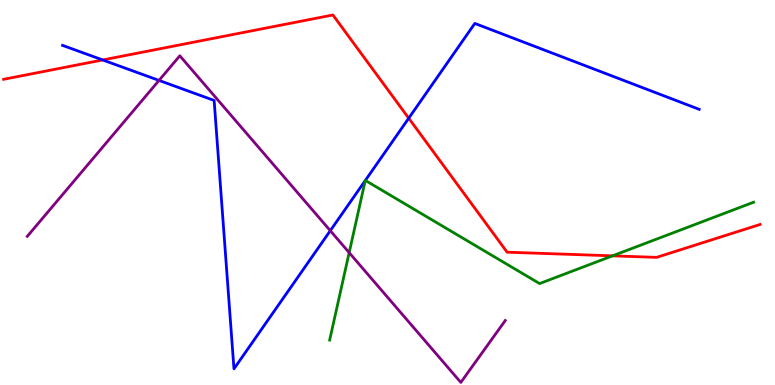[{'lines': ['blue', 'red'], 'intersections': [{'x': 1.33, 'y': 8.44}, {'x': 5.27, 'y': 6.93}]}, {'lines': ['green', 'red'], 'intersections': [{'x': 7.9, 'y': 3.35}]}, {'lines': ['purple', 'red'], 'intersections': []}, {'lines': ['blue', 'green'], 'intersections': [{'x': 4.71, 'y': 5.31}, {'x': 4.71, 'y': 5.31}]}, {'lines': ['blue', 'purple'], 'intersections': [{'x': 2.05, 'y': 7.91}, {'x': 4.26, 'y': 4.01}]}, {'lines': ['green', 'purple'], 'intersections': [{'x': 4.51, 'y': 3.44}]}]